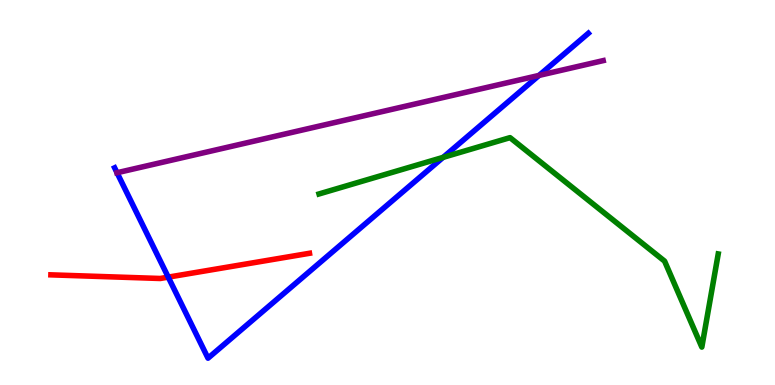[{'lines': ['blue', 'red'], 'intersections': [{'x': 2.17, 'y': 2.8}]}, {'lines': ['green', 'red'], 'intersections': []}, {'lines': ['purple', 'red'], 'intersections': []}, {'lines': ['blue', 'green'], 'intersections': [{'x': 5.72, 'y': 5.91}]}, {'lines': ['blue', 'purple'], 'intersections': [{'x': 1.51, 'y': 5.51}, {'x': 6.96, 'y': 8.04}]}, {'lines': ['green', 'purple'], 'intersections': []}]